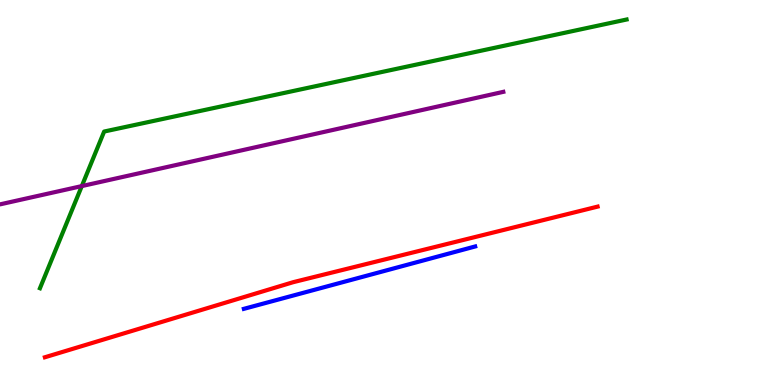[{'lines': ['blue', 'red'], 'intersections': []}, {'lines': ['green', 'red'], 'intersections': []}, {'lines': ['purple', 'red'], 'intersections': []}, {'lines': ['blue', 'green'], 'intersections': []}, {'lines': ['blue', 'purple'], 'intersections': []}, {'lines': ['green', 'purple'], 'intersections': [{'x': 1.06, 'y': 5.17}]}]